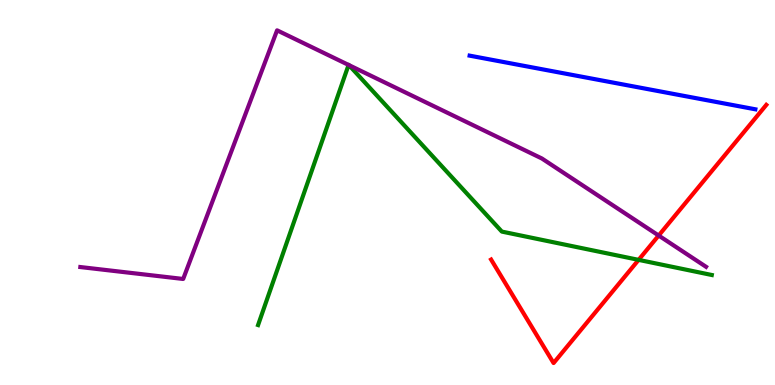[{'lines': ['blue', 'red'], 'intersections': []}, {'lines': ['green', 'red'], 'intersections': [{'x': 8.24, 'y': 3.25}]}, {'lines': ['purple', 'red'], 'intersections': [{'x': 8.5, 'y': 3.88}]}, {'lines': ['blue', 'green'], 'intersections': []}, {'lines': ['blue', 'purple'], 'intersections': []}, {'lines': ['green', 'purple'], 'intersections': [{'x': 4.5, 'y': 8.31}, {'x': 4.5, 'y': 8.31}]}]